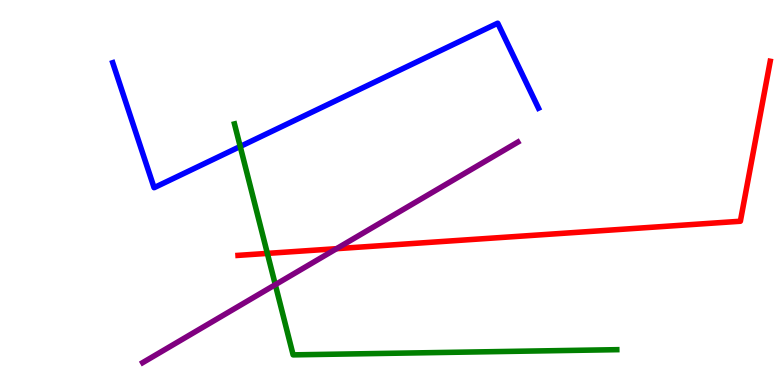[{'lines': ['blue', 'red'], 'intersections': []}, {'lines': ['green', 'red'], 'intersections': [{'x': 3.45, 'y': 3.42}]}, {'lines': ['purple', 'red'], 'intersections': [{'x': 4.34, 'y': 3.54}]}, {'lines': ['blue', 'green'], 'intersections': [{'x': 3.1, 'y': 6.2}]}, {'lines': ['blue', 'purple'], 'intersections': []}, {'lines': ['green', 'purple'], 'intersections': [{'x': 3.55, 'y': 2.61}]}]